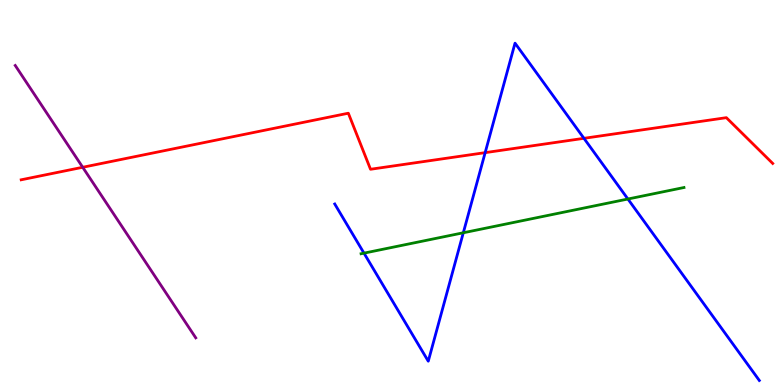[{'lines': ['blue', 'red'], 'intersections': [{'x': 6.26, 'y': 6.04}, {'x': 7.53, 'y': 6.41}]}, {'lines': ['green', 'red'], 'intersections': []}, {'lines': ['purple', 'red'], 'intersections': [{'x': 1.07, 'y': 5.66}]}, {'lines': ['blue', 'green'], 'intersections': [{'x': 4.7, 'y': 3.42}, {'x': 5.98, 'y': 3.95}, {'x': 8.1, 'y': 4.83}]}, {'lines': ['blue', 'purple'], 'intersections': []}, {'lines': ['green', 'purple'], 'intersections': []}]